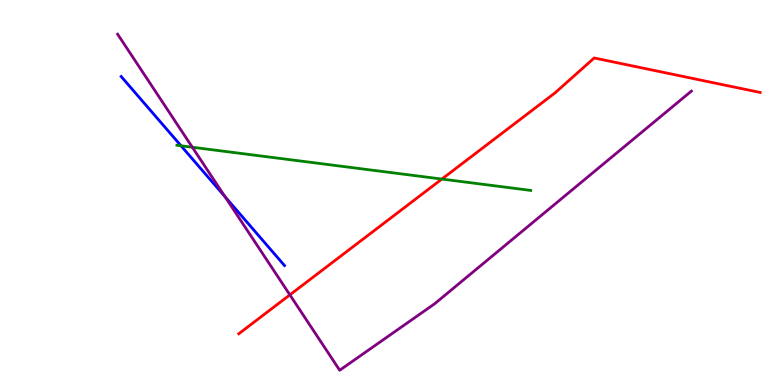[{'lines': ['blue', 'red'], 'intersections': []}, {'lines': ['green', 'red'], 'intersections': [{'x': 5.7, 'y': 5.35}]}, {'lines': ['purple', 'red'], 'intersections': [{'x': 3.74, 'y': 2.34}]}, {'lines': ['blue', 'green'], 'intersections': [{'x': 2.34, 'y': 6.21}]}, {'lines': ['blue', 'purple'], 'intersections': [{'x': 2.9, 'y': 4.89}]}, {'lines': ['green', 'purple'], 'intersections': [{'x': 2.48, 'y': 6.18}]}]